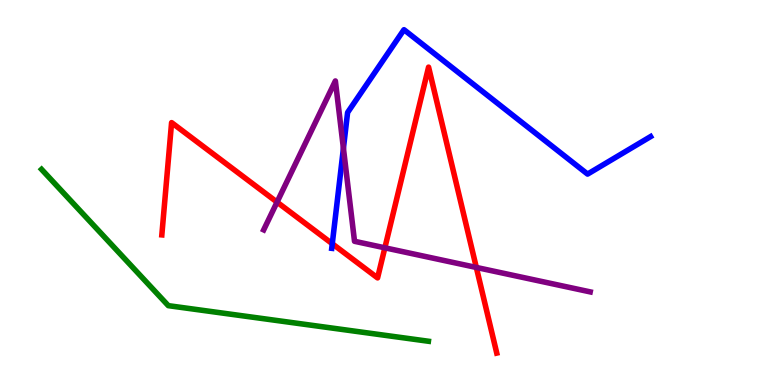[{'lines': ['blue', 'red'], 'intersections': [{'x': 4.29, 'y': 3.67}]}, {'lines': ['green', 'red'], 'intersections': []}, {'lines': ['purple', 'red'], 'intersections': [{'x': 3.57, 'y': 4.75}, {'x': 4.97, 'y': 3.56}, {'x': 6.15, 'y': 3.05}]}, {'lines': ['blue', 'green'], 'intersections': []}, {'lines': ['blue', 'purple'], 'intersections': [{'x': 4.43, 'y': 6.15}]}, {'lines': ['green', 'purple'], 'intersections': []}]